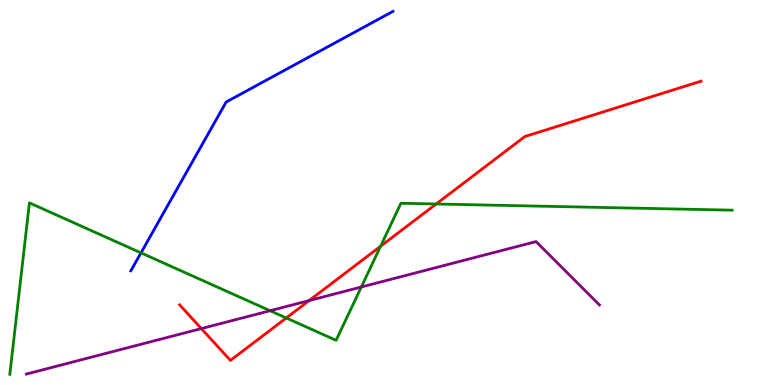[{'lines': ['blue', 'red'], 'intersections': []}, {'lines': ['green', 'red'], 'intersections': [{'x': 3.69, 'y': 1.74}, {'x': 4.91, 'y': 3.6}, {'x': 5.63, 'y': 4.7}]}, {'lines': ['purple', 'red'], 'intersections': [{'x': 2.6, 'y': 1.47}, {'x': 3.99, 'y': 2.19}]}, {'lines': ['blue', 'green'], 'intersections': [{'x': 1.82, 'y': 3.43}]}, {'lines': ['blue', 'purple'], 'intersections': []}, {'lines': ['green', 'purple'], 'intersections': [{'x': 3.48, 'y': 1.93}, {'x': 4.66, 'y': 2.55}]}]